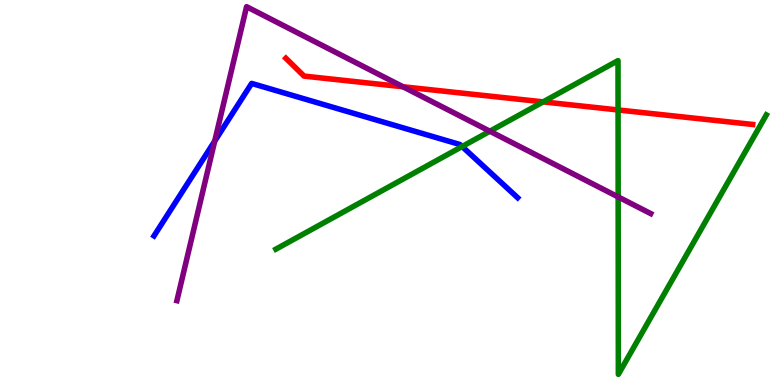[{'lines': ['blue', 'red'], 'intersections': []}, {'lines': ['green', 'red'], 'intersections': [{'x': 7.01, 'y': 7.35}, {'x': 7.98, 'y': 7.14}]}, {'lines': ['purple', 'red'], 'intersections': [{'x': 5.2, 'y': 7.75}]}, {'lines': ['blue', 'green'], 'intersections': [{'x': 5.96, 'y': 6.19}]}, {'lines': ['blue', 'purple'], 'intersections': [{'x': 2.77, 'y': 6.34}]}, {'lines': ['green', 'purple'], 'intersections': [{'x': 6.32, 'y': 6.59}, {'x': 7.98, 'y': 4.89}]}]